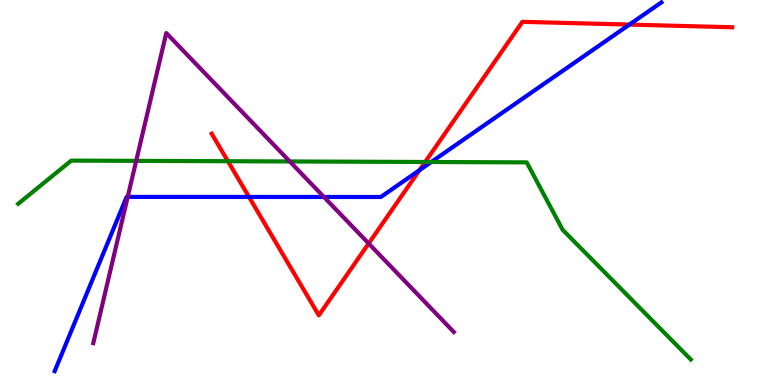[{'lines': ['blue', 'red'], 'intersections': [{'x': 3.21, 'y': 4.88}, {'x': 5.41, 'y': 5.58}, {'x': 8.12, 'y': 9.36}]}, {'lines': ['green', 'red'], 'intersections': [{'x': 2.94, 'y': 5.81}, {'x': 5.49, 'y': 5.79}]}, {'lines': ['purple', 'red'], 'intersections': [{'x': 4.76, 'y': 3.68}]}, {'lines': ['blue', 'green'], 'intersections': [{'x': 5.56, 'y': 5.79}]}, {'lines': ['blue', 'purple'], 'intersections': [{'x': 1.65, 'y': 4.89}, {'x': 4.18, 'y': 4.88}]}, {'lines': ['green', 'purple'], 'intersections': [{'x': 1.76, 'y': 5.82}, {'x': 3.74, 'y': 5.81}]}]